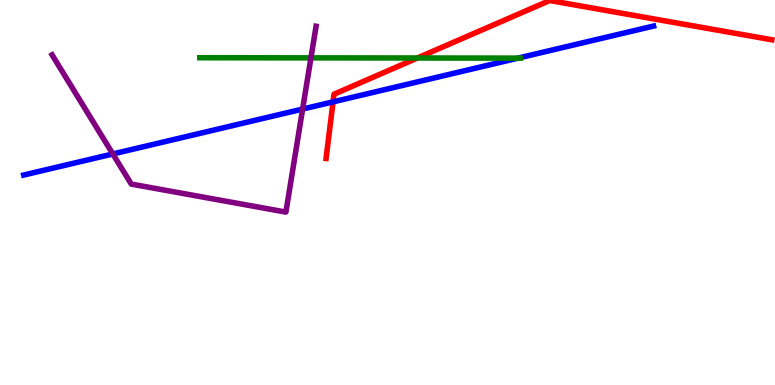[{'lines': ['blue', 'red'], 'intersections': [{'x': 4.3, 'y': 7.35}]}, {'lines': ['green', 'red'], 'intersections': [{'x': 5.39, 'y': 8.49}]}, {'lines': ['purple', 'red'], 'intersections': []}, {'lines': ['blue', 'green'], 'intersections': [{'x': 6.68, 'y': 8.49}]}, {'lines': ['blue', 'purple'], 'intersections': [{'x': 1.46, 'y': 6.0}, {'x': 3.9, 'y': 7.17}]}, {'lines': ['green', 'purple'], 'intersections': [{'x': 4.01, 'y': 8.5}]}]